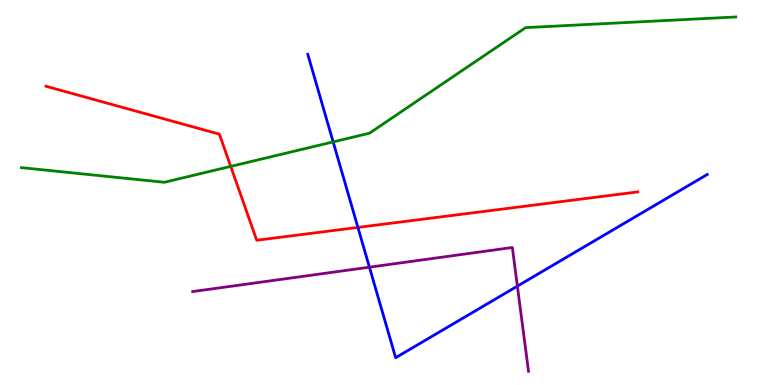[{'lines': ['blue', 'red'], 'intersections': [{'x': 4.62, 'y': 4.09}]}, {'lines': ['green', 'red'], 'intersections': [{'x': 2.98, 'y': 5.68}]}, {'lines': ['purple', 'red'], 'intersections': []}, {'lines': ['blue', 'green'], 'intersections': [{'x': 4.3, 'y': 6.31}]}, {'lines': ['blue', 'purple'], 'intersections': [{'x': 4.77, 'y': 3.06}, {'x': 6.68, 'y': 2.57}]}, {'lines': ['green', 'purple'], 'intersections': []}]